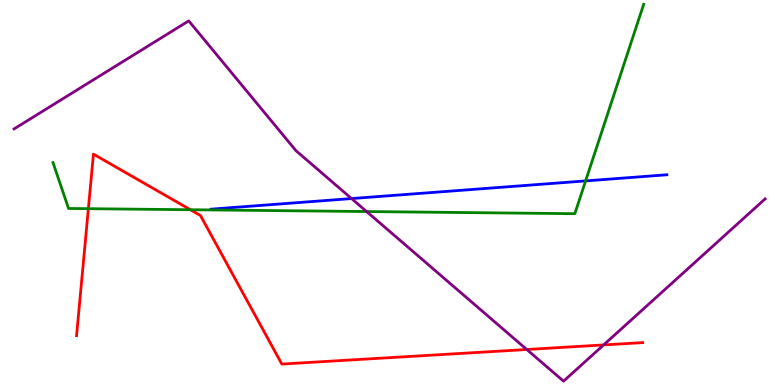[{'lines': ['blue', 'red'], 'intersections': []}, {'lines': ['green', 'red'], 'intersections': [{'x': 1.14, 'y': 4.58}, {'x': 2.46, 'y': 4.55}]}, {'lines': ['purple', 'red'], 'intersections': [{'x': 6.8, 'y': 0.922}, {'x': 7.79, 'y': 1.04}]}, {'lines': ['blue', 'green'], 'intersections': [{'x': 7.56, 'y': 5.3}]}, {'lines': ['blue', 'purple'], 'intersections': [{'x': 4.54, 'y': 4.84}]}, {'lines': ['green', 'purple'], 'intersections': [{'x': 4.73, 'y': 4.51}]}]